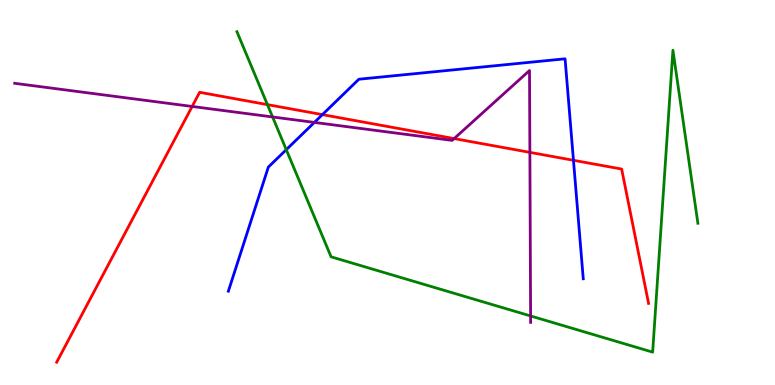[{'lines': ['blue', 'red'], 'intersections': [{'x': 4.16, 'y': 7.02}, {'x': 7.4, 'y': 5.84}]}, {'lines': ['green', 'red'], 'intersections': [{'x': 3.45, 'y': 7.28}]}, {'lines': ['purple', 'red'], 'intersections': [{'x': 2.48, 'y': 7.23}, {'x': 5.86, 'y': 6.4}, {'x': 6.84, 'y': 6.04}]}, {'lines': ['blue', 'green'], 'intersections': [{'x': 3.69, 'y': 6.11}]}, {'lines': ['blue', 'purple'], 'intersections': [{'x': 4.06, 'y': 6.82}]}, {'lines': ['green', 'purple'], 'intersections': [{'x': 3.52, 'y': 6.96}, {'x': 6.85, 'y': 1.79}]}]